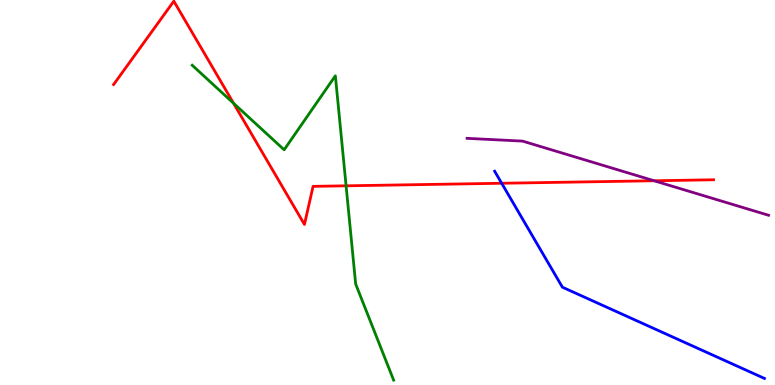[{'lines': ['blue', 'red'], 'intersections': [{'x': 6.47, 'y': 5.24}]}, {'lines': ['green', 'red'], 'intersections': [{'x': 3.01, 'y': 7.32}, {'x': 4.47, 'y': 5.17}]}, {'lines': ['purple', 'red'], 'intersections': [{'x': 8.44, 'y': 5.31}]}, {'lines': ['blue', 'green'], 'intersections': []}, {'lines': ['blue', 'purple'], 'intersections': []}, {'lines': ['green', 'purple'], 'intersections': []}]